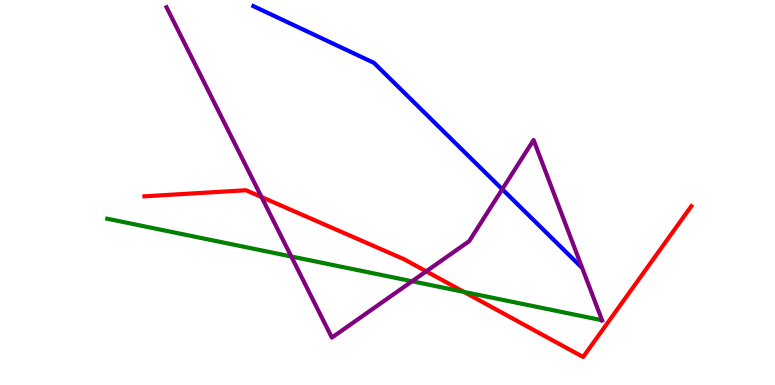[{'lines': ['blue', 'red'], 'intersections': []}, {'lines': ['green', 'red'], 'intersections': [{'x': 5.99, 'y': 2.42}]}, {'lines': ['purple', 'red'], 'intersections': [{'x': 3.37, 'y': 4.88}, {'x': 5.5, 'y': 2.95}]}, {'lines': ['blue', 'green'], 'intersections': []}, {'lines': ['blue', 'purple'], 'intersections': [{'x': 6.48, 'y': 5.08}]}, {'lines': ['green', 'purple'], 'intersections': [{'x': 3.76, 'y': 3.34}, {'x': 5.32, 'y': 2.69}]}]